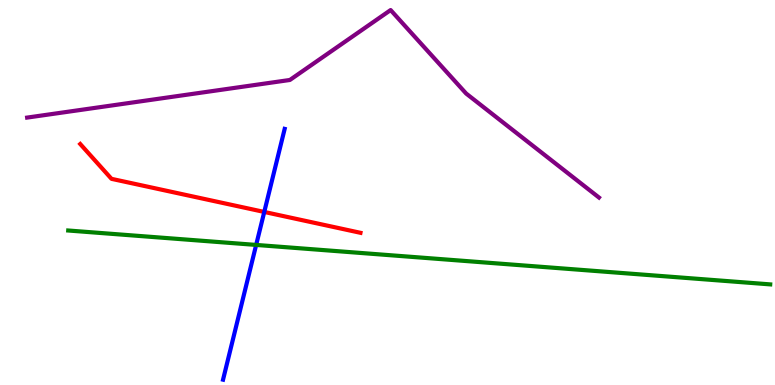[{'lines': ['blue', 'red'], 'intersections': [{'x': 3.41, 'y': 4.49}]}, {'lines': ['green', 'red'], 'intersections': []}, {'lines': ['purple', 'red'], 'intersections': []}, {'lines': ['blue', 'green'], 'intersections': [{'x': 3.31, 'y': 3.64}]}, {'lines': ['blue', 'purple'], 'intersections': []}, {'lines': ['green', 'purple'], 'intersections': []}]